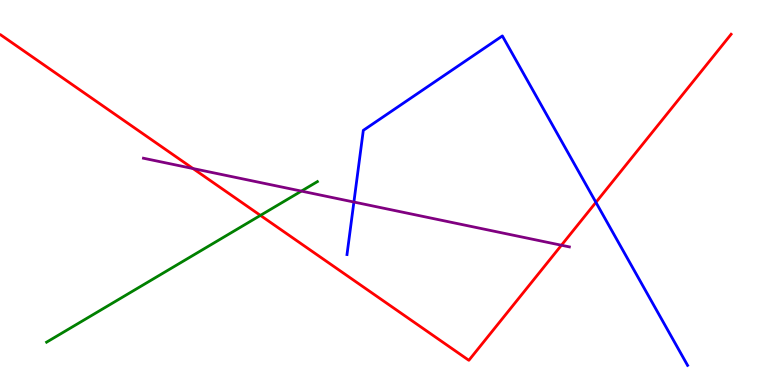[{'lines': ['blue', 'red'], 'intersections': [{'x': 7.69, 'y': 4.74}]}, {'lines': ['green', 'red'], 'intersections': [{'x': 3.36, 'y': 4.41}]}, {'lines': ['purple', 'red'], 'intersections': [{'x': 2.49, 'y': 5.62}, {'x': 7.24, 'y': 3.63}]}, {'lines': ['blue', 'green'], 'intersections': []}, {'lines': ['blue', 'purple'], 'intersections': [{'x': 4.57, 'y': 4.75}]}, {'lines': ['green', 'purple'], 'intersections': [{'x': 3.89, 'y': 5.04}]}]